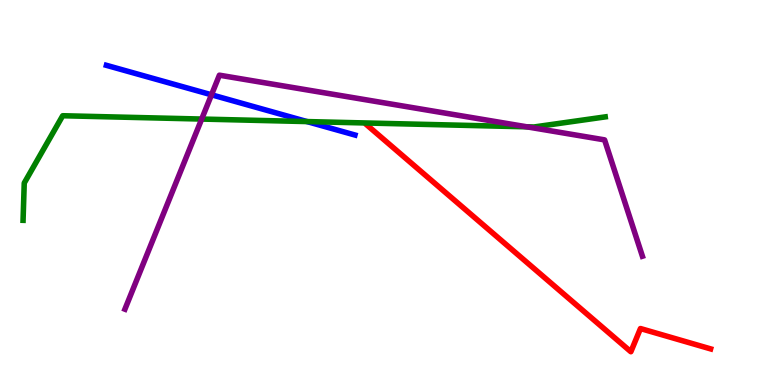[{'lines': ['blue', 'red'], 'intersections': []}, {'lines': ['green', 'red'], 'intersections': []}, {'lines': ['purple', 'red'], 'intersections': []}, {'lines': ['blue', 'green'], 'intersections': [{'x': 3.96, 'y': 6.84}]}, {'lines': ['blue', 'purple'], 'intersections': [{'x': 2.73, 'y': 7.54}]}, {'lines': ['green', 'purple'], 'intersections': [{'x': 2.6, 'y': 6.91}, {'x': 6.8, 'y': 6.71}]}]